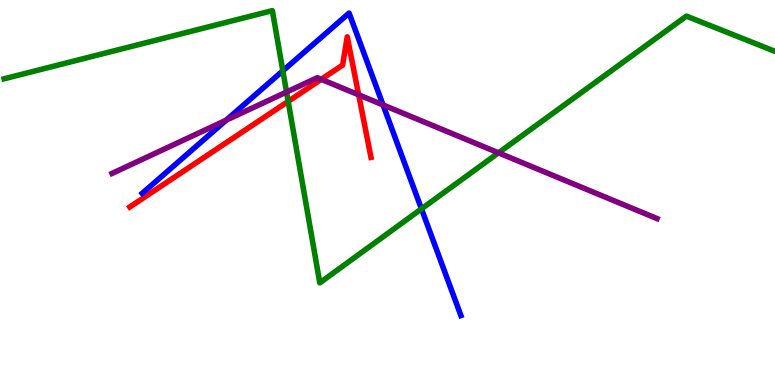[{'lines': ['blue', 'red'], 'intersections': []}, {'lines': ['green', 'red'], 'intersections': [{'x': 3.72, 'y': 7.37}]}, {'lines': ['purple', 'red'], 'intersections': [{'x': 4.15, 'y': 7.94}, {'x': 4.63, 'y': 7.54}]}, {'lines': ['blue', 'green'], 'intersections': [{'x': 3.65, 'y': 8.16}, {'x': 5.44, 'y': 4.57}]}, {'lines': ['blue', 'purple'], 'intersections': [{'x': 2.92, 'y': 6.88}, {'x': 4.94, 'y': 7.27}]}, {'lines': ['green', 'purple'], 'intersections': [{'x': 3.7, 'y': 7.61}, {'x': 6.43, 'y': 6.03}]}]